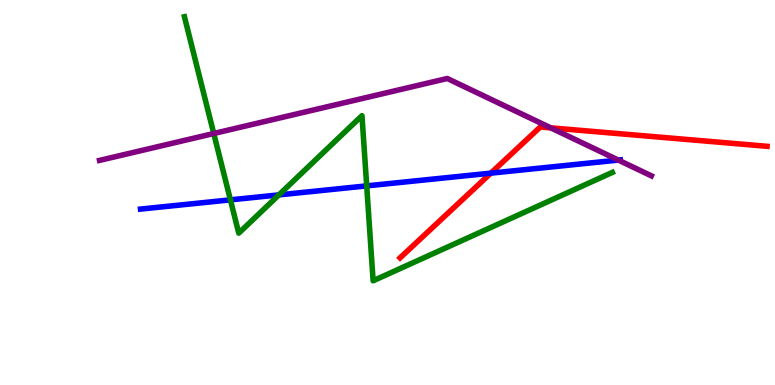[{'lines': ['blue', 'red'], 'intersections': [{'x': 6.33, 'y': 5.5}]}, {'lines': ['green', 'red'], 'intersections': []}, {'lines': ['purple', 'red'], 'intersections': [{'x': 7.11, 'y': 6.68}]}, {'lines': ['blue', 'green'], 'intersections': [{'x': 2.97, 'y': 4.81}, {'x': 3.6, 'y': 4.94}, {'x': 4.73, 'y': 5.17}]}, {'lines': ['blue', 'purple'], 'intersections': [{'x': 7.98, 'y': 5.84}]}, {'lines': ['green', 'purple'], 'intersections': [{'x': 2.76, 'y': 6.53}]}]